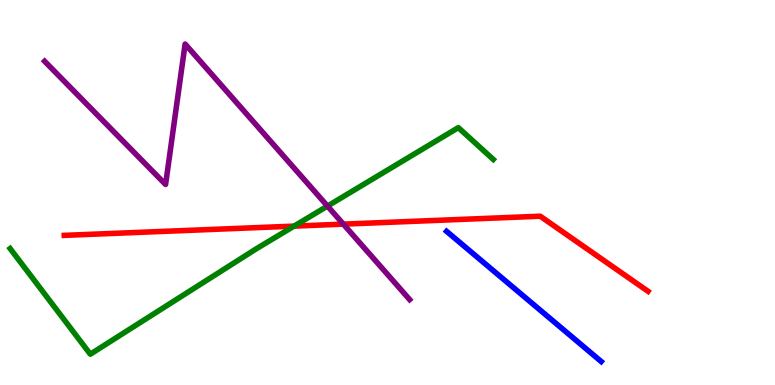[{'lines': ['blue', 'red'], 'intersections': []}, {'lines': ['green', 'red'], 'intersections': [{'x': 3.79, 'y': 4.13}]}, {'lines': ['purple', 'red'], 'intersections': [{'x': 4.43, 'y': 4.18}]}, {'lines': ['blue', 'green'], 'intersections': []}, {'lines': ['blue', 'purple'], 'intersections': []}, {'lines': ['green', 'purple'], 'intersections': [{'x': 4.23, 'y': 4.65}]}]